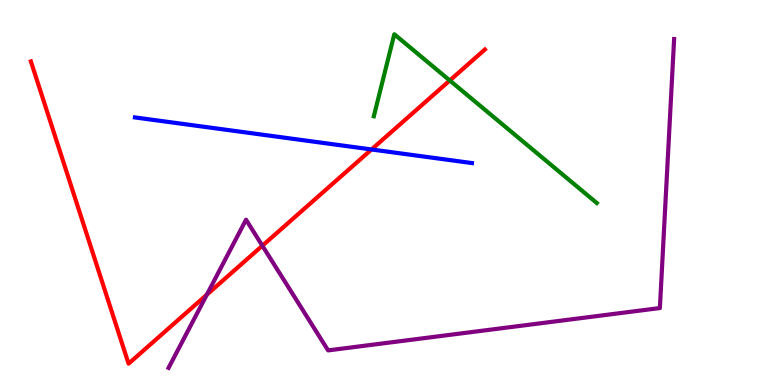[{'lines': ['blue', 'red'], 'intersections': [{'x': 4.79, 'y': 6.12}]}, {'lines': ['green', 'red'], 'intersections': [{'x': 5.8, 'y': 7.91}]}, {'lines': ['purple', 'red'], 'intersections': [{'x': 2.67, 'y': 2.35}, {'x': 3.39, 'y': 3.62}]}, {'lines': ['blue', 'green'], 'intersections': []}, {'lines': ['blue', 'purple'], 'intersections': []}, {'lines': ['green', 'purple'], 'intersections': []}]